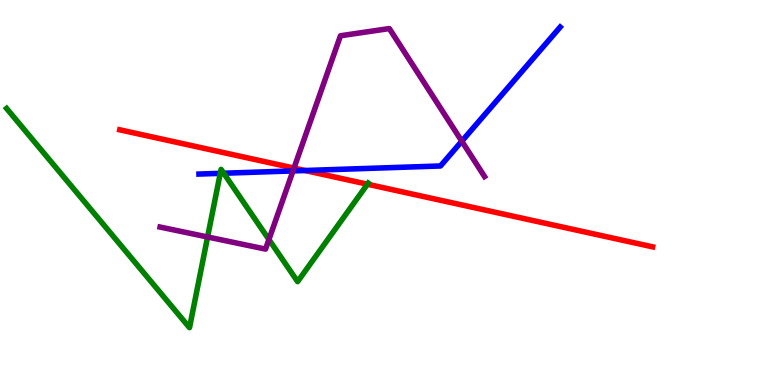[{'lines': ['blue', 'red'], 'intersections': [{'x': 3.94, 'y': 5.57}]}, {'lines': ['green', 'red'], 'intersections': [{'x': 4.74, 'y': 5.22}]}, {'lines': ['purple', 'red'], 'intersections': [{'x': 3.79, 'y': 5.63}]}, {'lines': ['blue', 'green'], 'intersections': [{'x': 2.84, 'y': 5.5}, {'x': 2.89, 'y': 5.5}]}, {'lines': ['blue', 'purple'], 'intersections': [{'x': 3.78, 'y': 5.56}, {'x': 5.96, 'y': 6.33}]}, {'lines': ['green', 'purple'], 'intersections': [{'x': 2.68, 'y': 3.84}, {'x': 3.47, 'y': 3.78}]}]